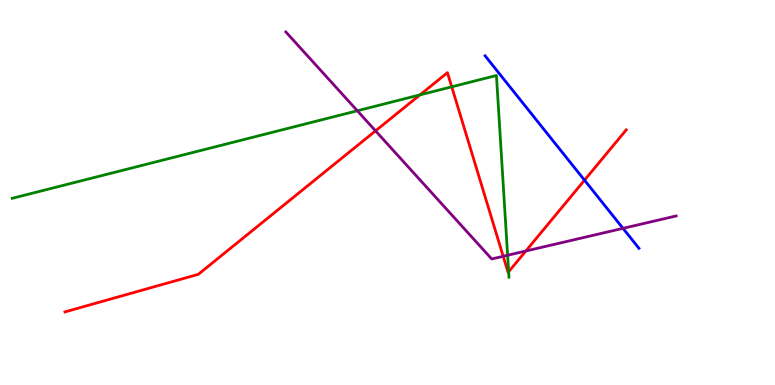[{'lines': ['blue', 'red'], 'intersections': [{'x': 7.54, 'y': 5.32}]}, {'lines': ['green', 'red'], 'intersections': [{'x': 5.42, 'y': 7.54}, {'x': 5.83, 'y': 7.74}, {'x': 6.56, 'y': 2.94}]}, {'lines': ['purple', 'red'], 'intersections': [{'x': 4.85, 'y': 6.6}, {'x': 6.49, 'y': 3.34}, {'x': 6.78, 'y': 3.48}]}, {'lines': ['blue', 'green'], 'intersections': []}, {'lines': ['blue', 'purple'], 'intersections': [{'x': 8.04, 'y': 4.07}]}, {'lines': ['green', 'purple'], 'intersections': [{'x': 4.61, 'y': 7.12}, {'x': 6.55, 'y': 3.37}]}]